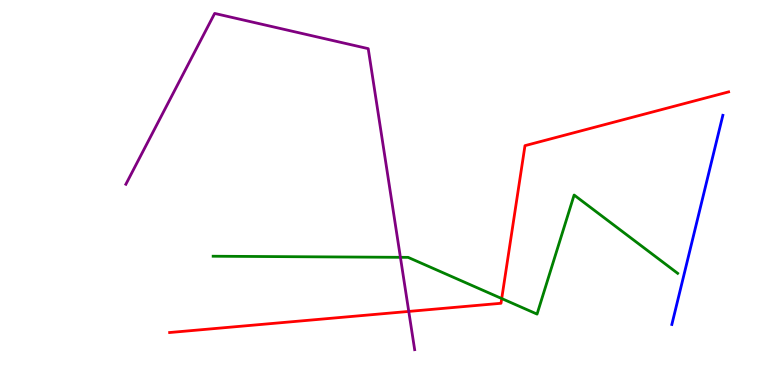[{'lines': ['blue', 'red'], 'intersections': []}, {'lines': ['green', 'red'], 'intersections': [{'x': 6.47, 'y': 2.25}]}, {'lines': ['purple', 'red'], 'intersections': [{'x': 5.27, 'y': 1.91}]}, {'lines': ['blue', 'green'], 'intersections': []}, {'lines': ['blue', 'purple'], 'intersections': []}, {'lines': ['green', 'purple'], 'intersections': [{'x': 5.17, 'y': 3.32}]}]